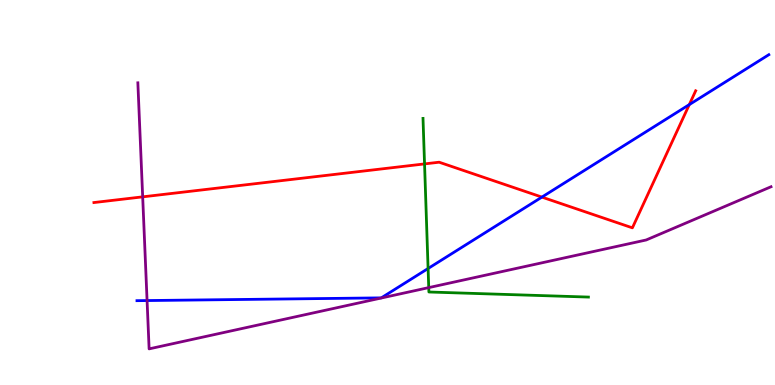[{'lines': ['blue', 'red'], 'intersections': [{'x': 6.99, 'y': 4.88}, {'x': 8.89, 'y': 7.28}]}, {'lines': ['green', 'red'], 'intersections': [{'x': 5.48, 'y': 5.74}]}, {'lines': ['purple', 'red'], 'intersections': [{'x': 1.84, 'y': 4.89}]}, {'lines': ['blue', 'green'], 'intersections': [{'x': 5.52, 'y': 3.03}]}, {'lines': ['blue', 'purple'], 'intersections': [{'x': 1.9, 'y': 2.19}]}, {'lines': ['green', 'purple'], 'intersections': [{'x': 5.53, 'y': 2.53}]}]